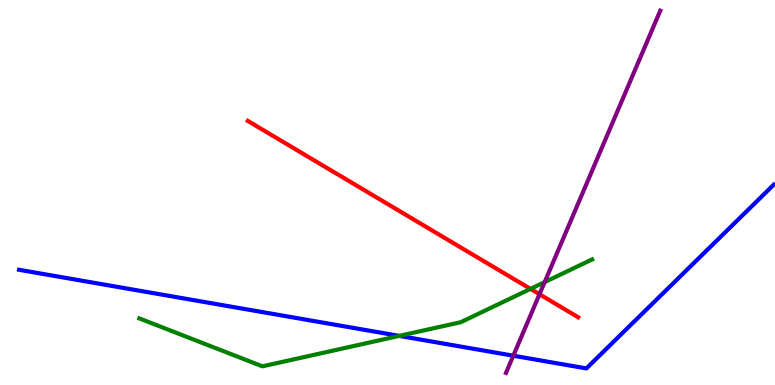[{'lines': ['blue', 'red'], 'intersections': []}, {'lines': ['green', 'red'], 'intersections': [{'x': 6.84, 'y': 2.5}]}, {'lines': ['purple', 'red'], 'intersections': [{'x': 6.96, 'y': 2.36}]}, {'lines': ['blue', 'green'], 'intersections': [{'x': 5.15, 'y': 1.28}]}, {'lines': ['blue', 'purple'], 'intersections': [{'x': 6.62, 'y': 0.761}]}, {'lines': ['green', 'purple'], 'intersections': [{'x': 7.03, 'y': 2.67}]}]